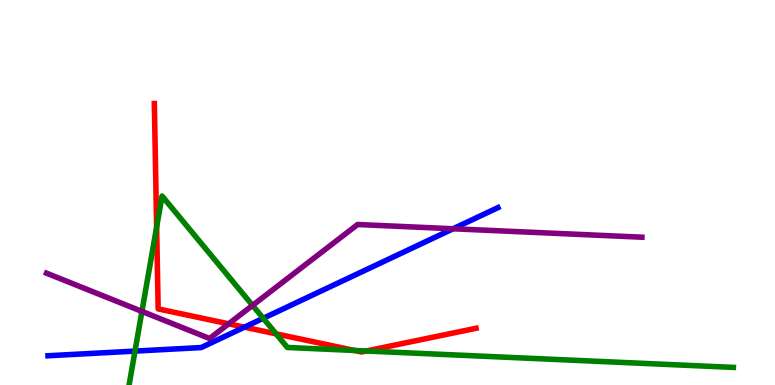[{'lines': ['blue', 'red'], 'intersections': [{'x': 3.15, 'y': 1.5}]}, {'lines': ['green', 'red'], 'intersections': [{'x': 2.02, 'y': 4.1}, {'x': 3.56, 'y': 1.33}, {'x': 4.57, 'y': 0.897}, {'x': 4.73, 'y': 0.883}]}, {'lines': ['purple', 'red'], 'intersections': [{'x': 2.95, 'y': 1.59}]}, {'lines': ['blue', 'green'], 'intersections': [{'x': 1.74, 'y': 0.881}, {'x': 3.4, 'y': 1.73}]}, {'lines': ['blue', 'purple'], 'intersections': [{'x': 5.85, 'y': 4.06}]}, {'lines': ['green', 'purple'], 'intersections': [{'x': 1.83, 'y': 1.91}, {'x': 3.26, 'y': 2.07}]}]